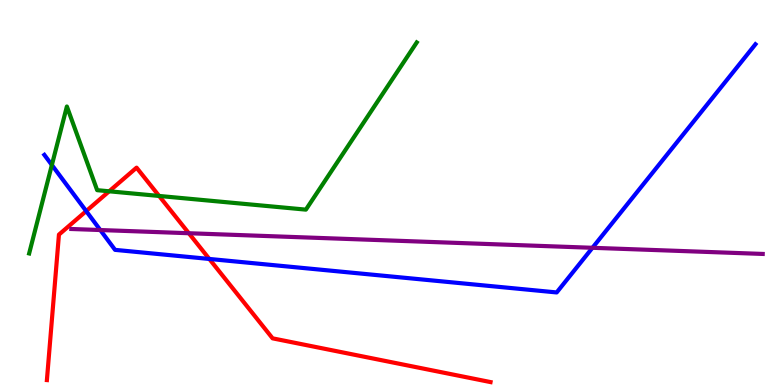[{'lines': ['blue', 'red'], 'intersections': [{'x': 1.11, 'y': 4.52}, {'x': 2.7, 'y': 3.27}]}, {'lines': ['green', 'red'], 'intersections': [{'x': 1.41, 'y': 5.03}, {'x': 2.05, 'y': 4.91}]}, {'lines': ['purple', 'red'], 'intersections': [{'x': 2.44, 'y': 3.94}]}, {'lines': ['blue', 'green'], 'intersections': [{'x': 0.669, 'y': 5.71}]}, {'lines': ['blue', 'purple'], 'intersections': [{'x': 1.29, 'y': 4.03}, {'x': 7.64, 'y': 3.56}]}, {'lines': ['green', 'purple'], 'intersections': []}]